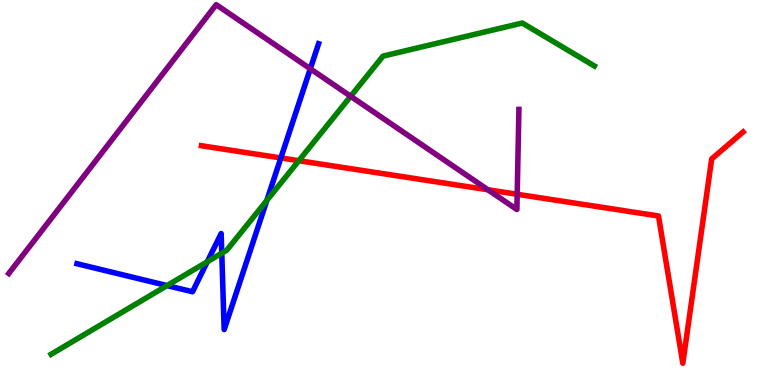[{'lines': ['blue', 'red'], 'intersections': [{'x': 3.62, 'y': 5.9}]}, {'lines': ['green', 'red'], 'intersections': [{'x': 3.86, 'y': 5.83}]}, {'lines': ['purple', 'red'], 'intersections': [{'x': 6.3, 'y': 5.07}, {'x': 6.67, 'y': 4.95}]}, {'lines': ['blue', 'green'], 'intersections': [{'x': 2.16, 'y': 2.58}, {'x': 2.67, 'y': 3.2}, {'x': 2.86, 'y': 3.42}, {'x': 3.44, 'y': 4.79}]}, {'lines': ['blue', 'purple'], 'intersections': [{'x': 4.0, 'y': 8.21}]}, {'lines': ['green', 'purple'], 'intersections': [{'x': 4.52, 'y': 7.5}]}]